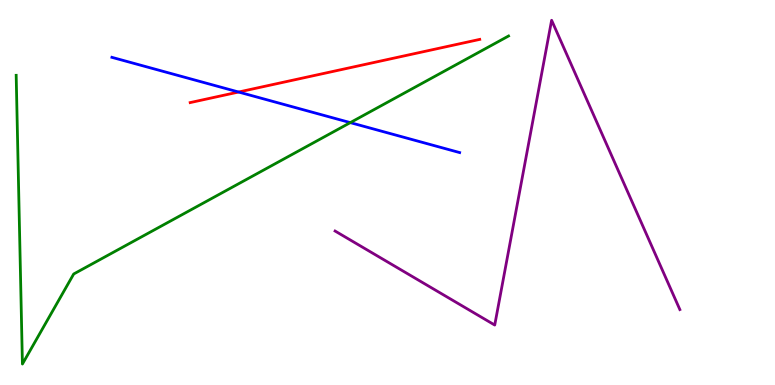[{'lines': ['blue', 'red'], 'intersections': [{'x': 3.08, 'y': 7.61}]}, {'lines': ['green', 'red'], 'intersections': []}, {'lines': ['purple', 'red'], 'intersections': []}, {'lines': ['blue', 'green'], 'intersections': [{'x': 4.52, 'y': 6.82}]}, {'lines': ['blue', 'purple'], 'intersections': []}, {'lines': ['green', 'purple'], 'intersections': []}]